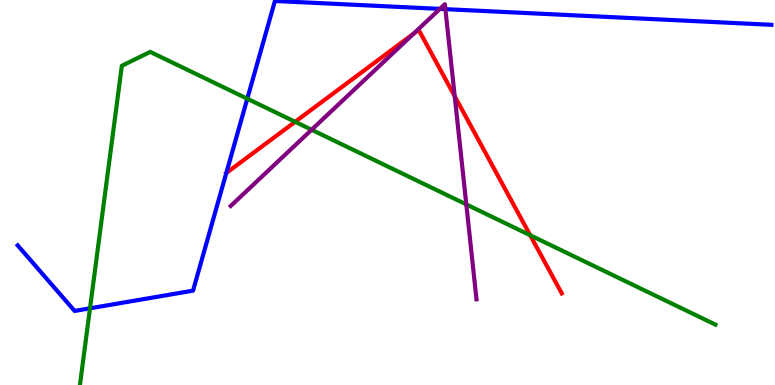[{'lines': ['blue', 'red'], 'intersections': [{'x': 2.92, 'y': 5.51}]}, {'lines': ['green', 'red'], 'intersections': [{'x': 3.81, 'y': 6.84}, {'x': 6.84, 'y': 3.89}]}, {'lines': ['purple', 'red'], 'intersections': [{'x': 5.34, 'y': 9.13}, {'x': 5.87, 'y': 7.5}]}, {'lines': ['blue', 'green'], 'intersections': [{'x': 1.16, 'y': 1.99}, {'x': 3.19, 'y': 7.44}]}, {'lines': ['blue', 'purple'], 'intersections': [{'x': 5.68, 'y': 9.77}, {'x': 5.75, 'y': 9.76}]}, {'lines': ['green', 'purple'], 'intersections': [{'x': 4.02, 'y': 6.63}, {'x': 6.02, 'y': 4.69}]}]